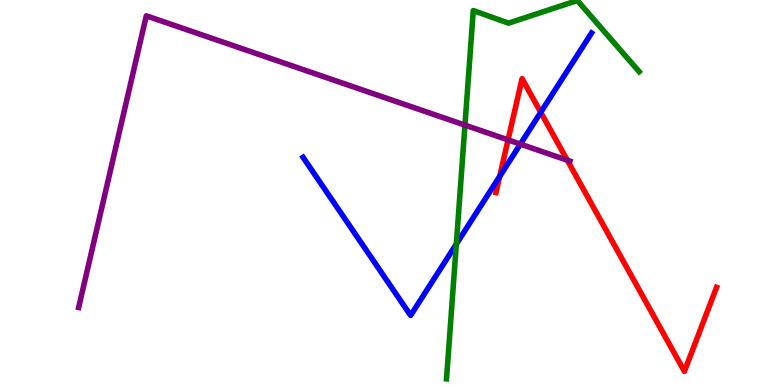[{'lines': ['blue', 'red'], 'intersections': [{'x': 6.45, 'y': 5.42}, {'x': 6.98, 'y': 7.08}]}, {'lines': ['green', 'red'], 'intersections': []}, {'lines': ['purple', 'red'], 'intersections': [{'x': 6.56, 'y': 6.37}, {'x': 7.32, 'y': 5.84}]}, {'lines': ['blue', 'green'], 'intersections': [{'x': 5.89, 'y': 3.66}]}, {'lines': ['blue', 'purple'], 'intersections': [{'x': 6.71, 'y': 6.26}]}, {'lines': ['green', 'purple'], 'intersections': [{'x': 6.0, 'y': 6.75}]}]